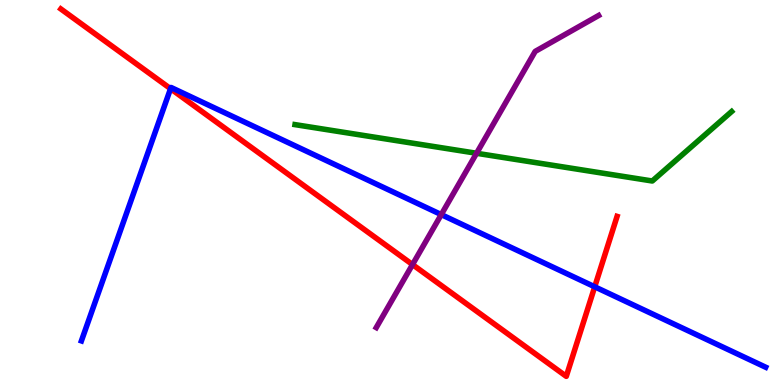[{'lines': ['blue', 'red'], 'intersections': [{'x': 2.2, 'y': 7.7}, {'x': 7.67, 'y': 2.55}]}, {'lines': ['green', 'red'], 'intersections': []}, {'lines': ['purple', 'red'], 'intersections': [{'x': 5.32, 'y': 3.13}]}, {'lines': ['blue', 'green'], 'intersections': []}, {'lines': ['blue', 'purple'], 'intersections': [{'x': 5.69, 'y': 4.43}]}, {'lines': ['green', 'purple'], 'intersections': [{'x': 6.15, 'y': 6.02}]}]